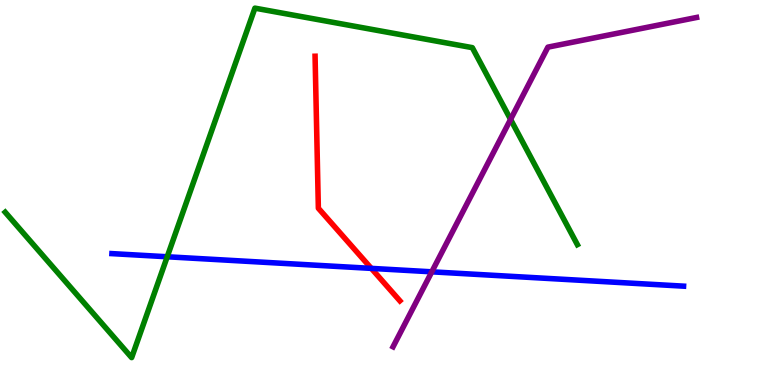[{'lines': ['blue', 'red'], 'intersections': [{'x': 4.79, 'y': 3.03}]}, {'lines': ['green', 'red'], 'intersections': []}, {'lines': ['purple', 'red'], 'intersections': []}, {'lines': ['blue', 'green'], 'intersections': [{'x': 2.16, 'y': 3.33}]}, {'lines': ['blue', 'purple'], 'intersections': [{'x': 5.57, 'y': 2.94}]}, {'lines': ['green', 'purple'], 'intersections': [{'x': 6.59, 'y': 6.9}]}]